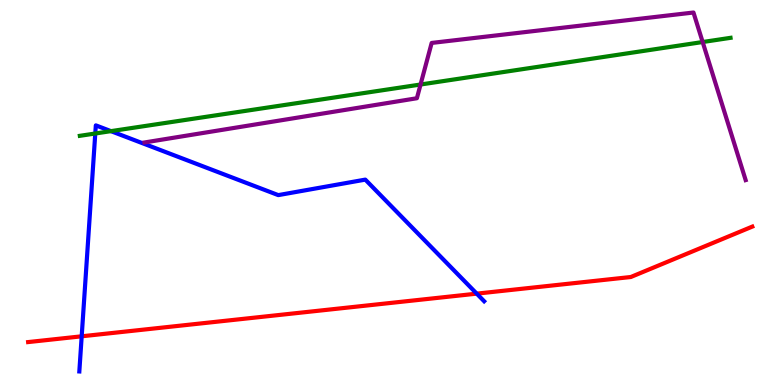[{'lines': ['blue', 'red'], 'intersections': [{'x': 1.05, 'y': 1.26}, {'x': 6.15, 'y': 2.37}]}, {'lines': ['green', 'red'], 'intersections': []}, {'lines': ['purple', 'red'], 'intersections': []}, {'lines': ['blue', 'green'], 'intersections': [{'x': 1.23, 'y': 6.53}, {'x': 1.43, 'y': 6.59}]}, {'lines': ['blue', 'purple'], 'intersections': []}, {'lines': ['green', 'purple'], 'intersections': [{'x': 5.43, 'y': 7.8}, {'x': 9.07, 'y': 8.91}]}]